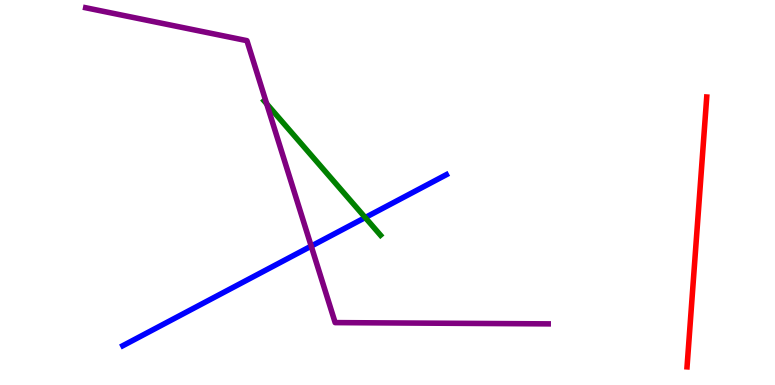[{'lines': ['blue', 'red'], 'intersections': []}, {'lines': ['green', 'red'], 'intersections': []}, {'lines': ['purple', 'red'], 'intersections': []}, {'lines': ['blue', 'green'], 'intersections': [{'x': 4.71, 'y': 4.35}]}, {'lines': ['blue', 'purple'], 'intersections': [{'x': 4.02, 'y': 3.61}]}, {'lines': ['green', 'purple'], 'intersections': [{'x': 3.44, 'y': 7.3}]}]